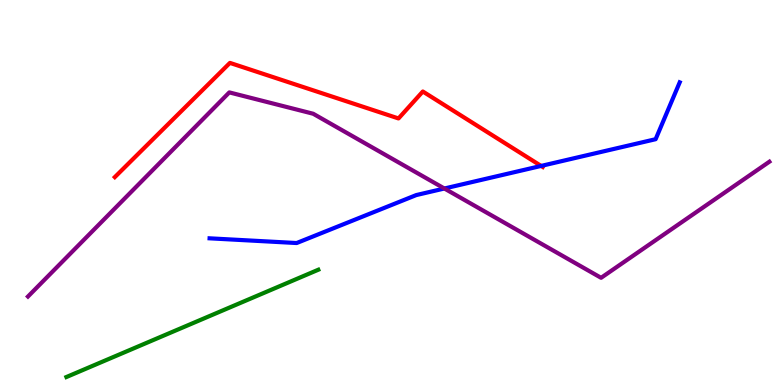[{'lines': ['blue', 'red'], 'intersections': [{'x': 6.98, 'y': 5.69}]}, {'lines': ['green', 'red'], 'intersections': []}, {'lines': ['purple', 'red'], 'intersections': []}, {'lines': ['blue', 'green'], 'intersections': []}, {'lines': ['blue', 'purple'], 'intersections': [{'x': 5.73, 'y': 5.1}]}, {'lines': ['green', 'purple'], 'intersections': []}]